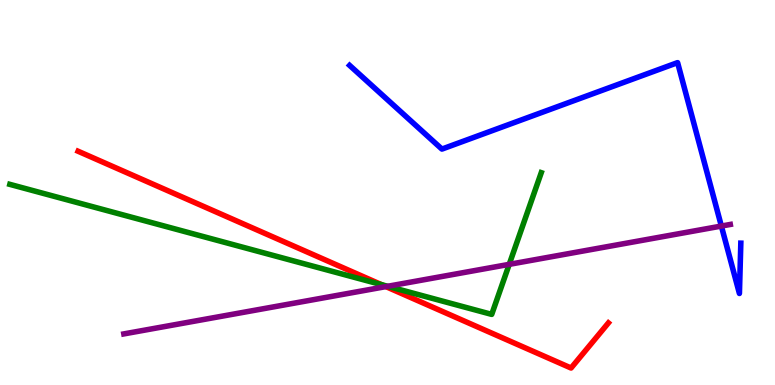[{'lines': ['blue', 'red'], 'intersections': []}, {'lines': ['green', 'red'], 'intersections': [{'x': 4.92, 'y': 2.61}]}, {'lines': ['purple', 'red'], 'intersections': [{'x': 4.98, 'y': 2.56}]}, {'lines': ['blue', 'green'], 'intersections': []}, {'lines': ['blue', 'purple'], 'intersections': [{'x': 9.31, 'y': 4.13}]}, {'lines': ['green', 'purple'], 'intersections': [{'x': 5.0, 'y': 2.56}, {'x': 6.57, 'y': 3.13}]}]